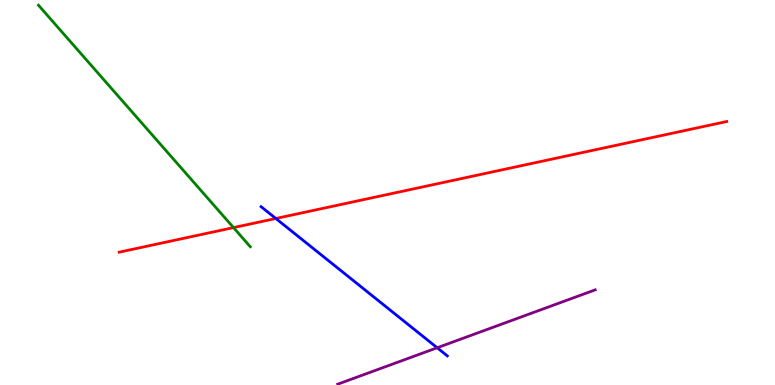[{'lines': ['blue', 'red'], 'intersections': [{'x': 3.56, 'y': 4.32}]}, {'lines': ['green', 'red'], 'intersections': [{'x': 3.01, 'y': 4.09}]}, {'lines': ['purple', 'red'], 'intersections': []}, {'lines': ['blue', 'green'], 'intersections': []}, {'lines': ['blue', 'purple'], 'intersections': [{'x': 5.64, 'y': 0.967}]}, {'lines': ['green', 'purple'], 'intersections': []}]